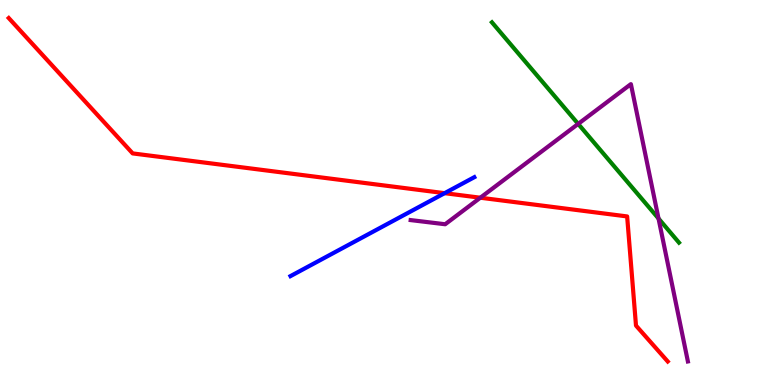[{'lines': ['blue', 'red'], 'intersections': [{'x': 5.74, 'y': 4.98}]}, {'lines': ['green', 'red'], 'intersections': []}, {'lines': ['purple', 'red'], 'intersections': [{'x': 6.2, 'y': 4.86}]}, {'lines': ['blue', 'green'], 'intersections': []}, {'lines': ['blue', 'purple'], 'intersections': []}, {'lines': ['green', 'purple'], 'intersections': [{'x': 7.46, 'y': 6.78}, {'x': 8.5, 'y': 4.32}]}]